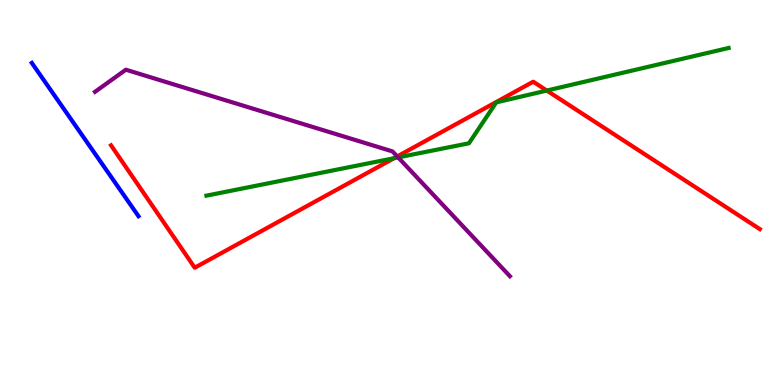[{'lines': ['blue', 'red'], 'intersections': []}, {'lines': ['green', 'red'], 'intersections': [{'x': 5.08, 'y': 5.89}, {'x': 7.06, 'y': 7.65}]}, {'lines': ['purple', 'red'], 'intersections': [{'x': 5.13, 'y': 5.94}]}, {'lines': ['blue', 'green'], 'intersections': []}, {'lines': ['blue', 'purple'], 'intersections': []}, {'lines': ['green', 'purple'], 'intersections': [{'x': 5.14, 'y': 5.91}]}]